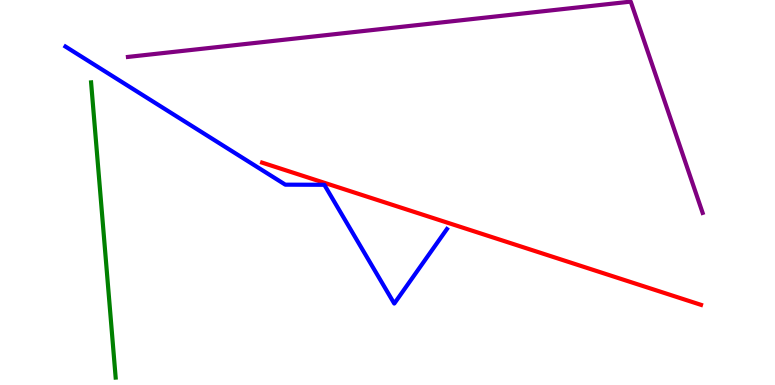[{'lines': ['blue', 'red'], 'intersections': []}, {'lines': ['green', 'red'], 'intersections': []}, {'lines': ['purple', 'red'], 'intersections': []}, {'lines': ['blue', 'green'], 'intersections': []}, {'lines': ['blue', 'purple'], 'intersections': []}, {'lines': ['green', 'purple'], 'intersections': []}]